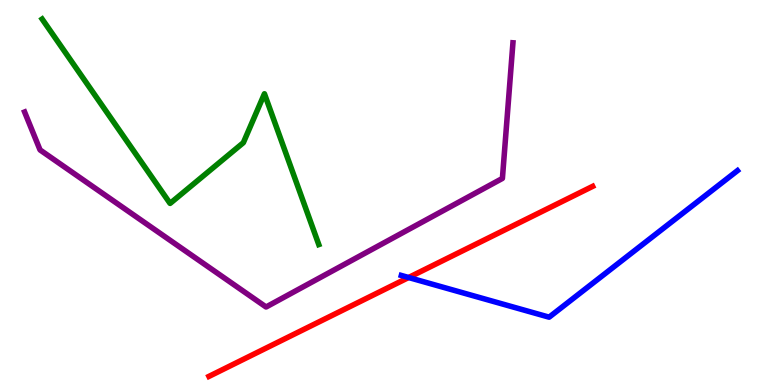[{'lines': ['blue', 'red'], 'intersections': [{'x': 5.27, 'y': 2.79}]}, {'lines': ['green', 'red'], 'intersections': []}, {'lines': ['purple', 'red'], 'intersections': []}, {'lines': ['blue', 'green'], 'intersections': []}, {'lines': ['blue', 'purple'], 'intersections': []}, {'lines': ['green', 'purple'], 'intersections': []}]